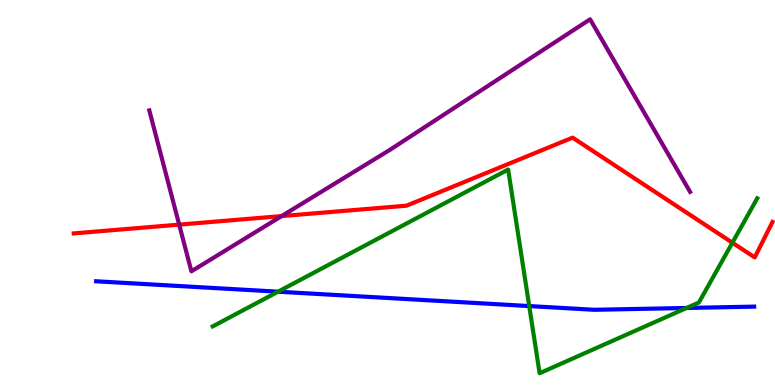[{'lines': ['blue', 'red'], 'intersections': []}, {'lines': ['green', 'red'], 'intersections': [{'x': 9.45, 'y': 3.7}]}, {'lines': ['purple', 'red'], 'intersections': [{'x': 2.31, 'y': 4.17}, {'x': 3.63, 'y': 4.39}]}, {'lines': ['blue', 'green'], 'intersections': [{'x': 3.59, 'y': 2.42}, {'x': 6.83, 'y': 2.05}, {'x': 8.86, 'y': 2.0}]}, {'lines': ['blue', 'purple'], 'intersections': []}, {'lines': ['green', 'purple'], 'intersections': []}]